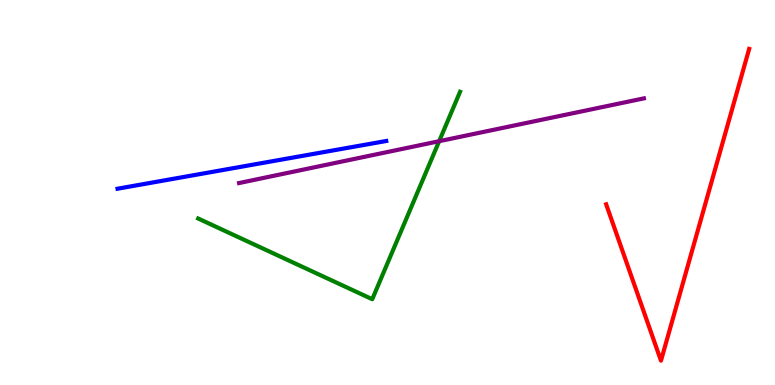[{'lines': ['blue', 'red'], 'intersections': []}, {'lines': ['green', 'red'], 'intersections': []}, {'lines': ['purple', 'red'], 'intersections': []}, {'lines': ['blue', 'green'], 'intersections': []}, {'lines': ['blue', 'purple'], 'intersections': []}, {'lines': ['green', 'purple'], 'intersections': [{'x': 5.67, 'y': 6.33}]}]